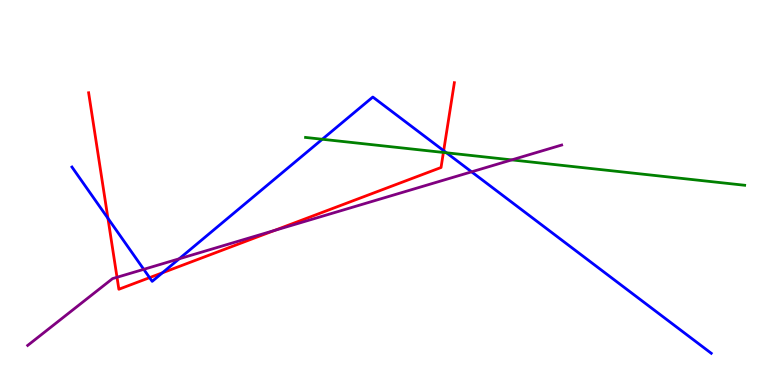[{'lines': ['blue', 'red'], 'intersections': [{'x': 1.39, 'y': 4.33}, {'x': 1.93, 'y': 2.79}, {'x': 2.1, 'y': 2.91}, {'x': 5.72, 'y': 6.09}]}, {'lines': ['green', 'red'], 'intersections': [{'x': 5.72, 'y': 6.04}]}, {'lines': ['purple', 'red'], 'intersections': [{'x': 1.51, 'y': 2.8}, {'x': 3.54, 'y': 4.01}]}, {'lines': ['blue', 'green'], 'intersections': [{'x': 4.16, 'y': 6.38}, {'x': 5.76, 'y': 6.03}]}, {'lines': ['blue', 'purple'], 'intersections': [{'x': 1.85, 'y': 3.0}, {'x': 2.31, 'y': 3.28}, {'x': 6.09, 'y': 5.54}]}, {'lines': ['green', 'purple'], 'intersections': [{'x': 6.6, 'y': 5.85}]}]